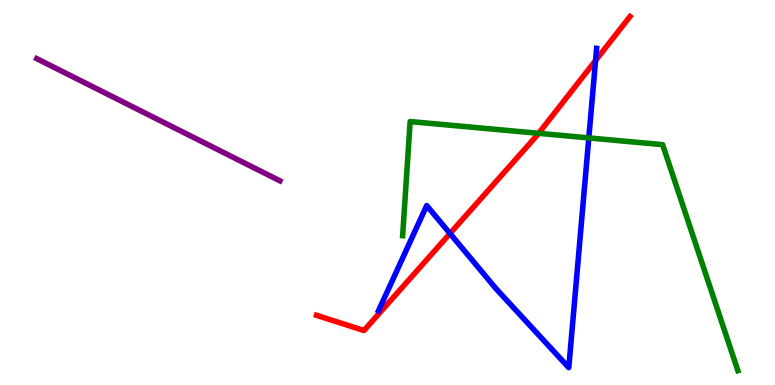[{'lines': ['blue', 'red'], 'intersections': [{'x': 5.81, 'y': 3.94}, {'x': 7.68, 'y': 8.43}]}, {'lines': ['green', 'red'], 'intersections': [{'x': 6.95, 'y': 6.54}]}, {'lines': ['purple', 'red'], 'intersections': []}, {'lines': ['blue', 'green'], 'intersections': [{'x': 7.6, 'y': 6.42}]}, {'lines': ['blue', 'purple'], 'intersections': []}, {'lines': ['green', 'purple'], 'intersections': []}]